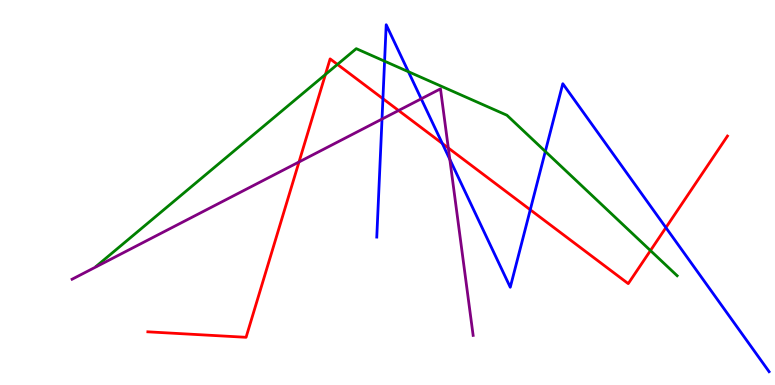[{'lines': ['blue', 'red'], 'intersections': [{'x': 4.94, 'y': 7.44}, {'x': 5.71, 'y': 6.27}, {'x': 6.84, 'y': 4.55}, {'x': 8.59, 'y': 4.09}]}, {'lines': ['green', 'red'], 'intersections': [{'x': 4.2, 'y': 8.07}, {'x': 4.35, 'y': 8.33}, {'x': 8.39, 'y': 3.49}]}, {'lines': ['purple', 'red'], 'intersections': [{'x': 3.86, 'y': 5.79}, {'x': 5.14, 'y': 7.13}, {'x': 5.78, 'y': 6.16}]}, {'lines': ['blue', 'green'], 'intersections': [{'x': 4.96, 'y': 8.41}, {'x': 5.27, 'y': 8.14}, {'x': 7.04, 'y': 6.07}]}, {'lines': ['blue', 'purple'], 'intersections': [{'x': 4.93, 'y': 6.91}, {'x': 5.43, 'y': 7.43}, {'x': 5.8, 'y': 5.86}]}, {'lines': ['green', 'purple'], 'intersections': []}]